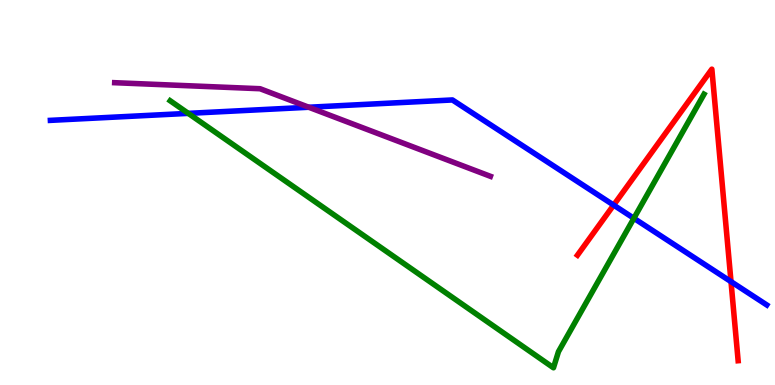[{'lines': ['blue', 'red'], 'intersections': [{'x': 7.92, 'y': 4.67}, {'x': 9.43, 'y': 2.68}]}, {'lines': ['green', 'red'], 'intersections': []}, {'lines': ['purple', 'red'], 'intersections': []}, {'lines': ['blue', 'green'], 'intersections': [{'x': 2.43, 'y': 7.06}, {'x': 8.18, 'y': 4.33}]}, {'lines': ['blue', 'purple'], 'intersections': [{'x': 3.98, 'y': 7.21}]}, {'lines': ['green', 'purple'], 'intersections': []}]